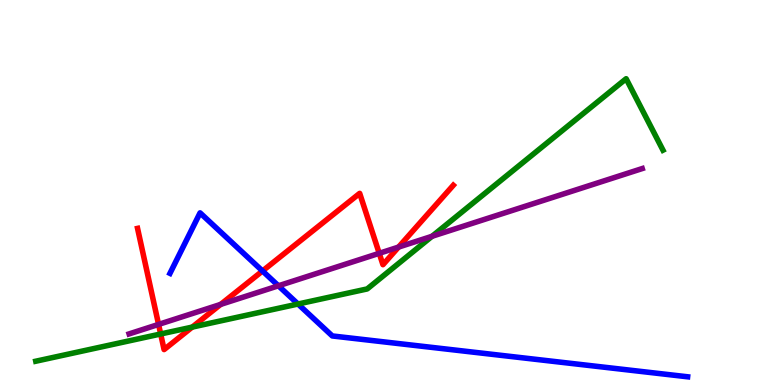[{'lines': ['blue', 'red'], 'intersections': [{'x': 3.39, 'y': 2.96}]}, {'lines': ['green', 'red'], 'intersections': [{'x': 2.07, 'y': 1.33}, {'x': 2.48, 'y': 1.5}]}, {'lines': ['purple', 'red'], 'intersections': [{'x': 2.05, 'y': 1.57}, {'x': 2.85, 'y': 2.09}, {'x': 4.89, 'y': 3.42}, {'x': 5.14, 'y': 3.58}]}, {'lines': ['blue', 'green'], 'intersections': [{'x': 3.85, 'y': 2.1}]}, {'lines': ['blue', 'purple'], 'intersections': [{'x': 3.59, 'y': 2.58}]}, {'lines': ['green', 'purple'], 'intersections': [{'x': 5.57, 'y': 3.86}]}]